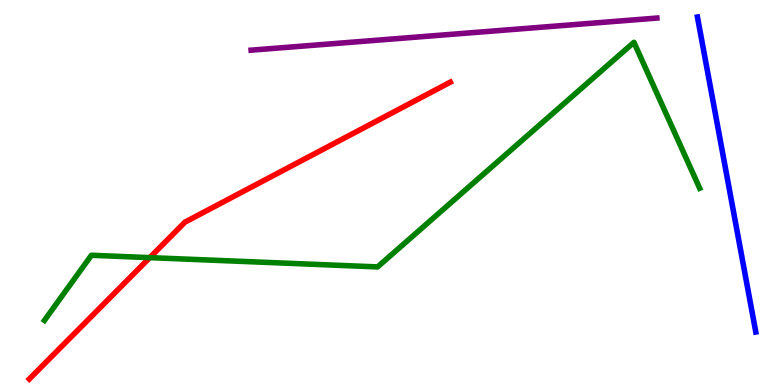[{'lines': ['blue', 'red'], 'intersections': []}, {'lines': ['green', 'red'], 'intersections': [{'x': 1.93, 'y': 3.31}]}, {'lines': ['purple', 'red'], 'intersections': []}, {'lines': ['blue', 'green'], 'intersections': []}, {'lines': ['blue', 'purple'], 'intersections': []}, {'lines': ['green', 'purple'], 'intersections': []}]